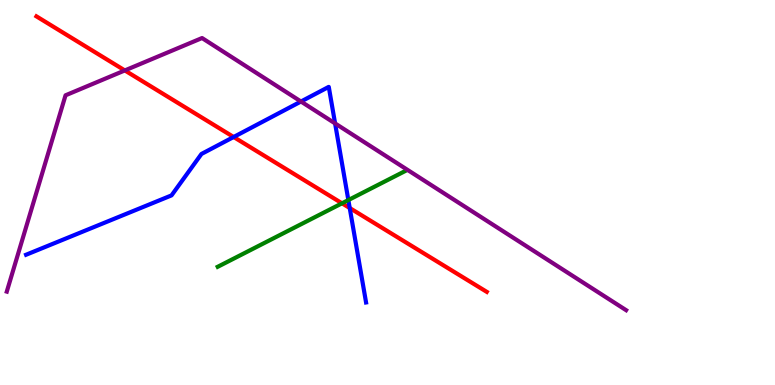[{'lines': ['blue', 'red'], 'intersections': [{'x': 3.01, 'y': 6.44}, {'x': 4.51, 'y': 4.6}]}, {'lines': ['green', 'red'], 'intersections': [{'x': 4.41, 'y': 4.72}]}, {'lines': ['purple', 'red'], 'intersections': [{'x': 1.61, 'y': 8.17}]}, {'lines': ['blue', 'green'], 'intersections': [{'x': 4.49, 'y': 4.8}]}, {'lines': ['blue', 'purple'], 'intersections': [{'x': 3.88, 'y': 7.36}, {'x': 4.32, 'y': 6.79}]}, {'lines': ['green', 'purple'], 'intersections': []}]